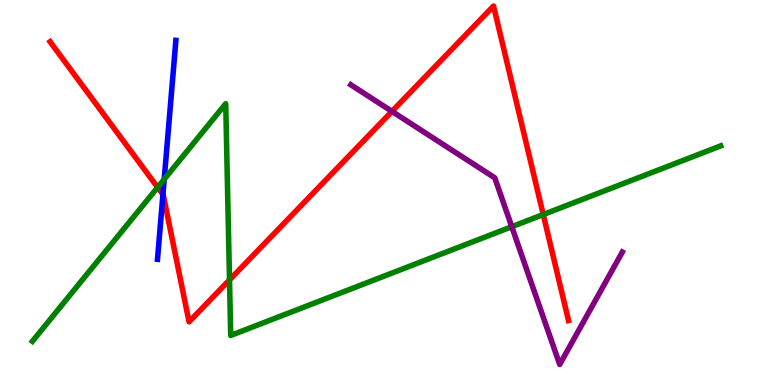[{'lines': ['blue', 'red'], 'intersections': [{'x': 2.1, 'y': 4.95}]}, {'lines': ['green', 'red'], 'intersections': [{'x': 2.03, 'y': 5.13}, {'x': 2.96, 'y': 2.73}, {'x': 7.01, 'y': 4.43}]}, {'lines': ['purple', 'red'], 'intersections': [{'x': 5.06, 'y': 7.11}]}, {'lines': ['blue', 'green'], 'intersections': [{'x': 2.12, 'y': 5.34}]}, {'lines': ['blue', 'purple'], 'intersections': []}, {'lines': ['green', 'purple'], 'intersections': [{'x': 6.6, 'y': 4.11}]}]